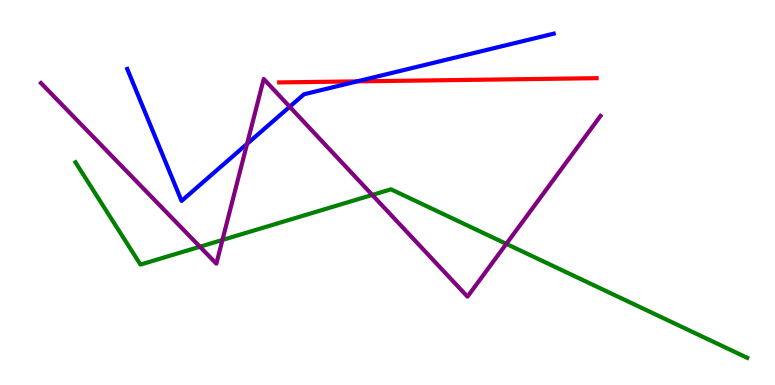[{'lines': ['blue', 'red'], 'intersections': [{'x': 4.61, 'y': 7.89}]}, {'lines': ['green', 'red'], 'intersections': []}, {'lines': ['purple', 'red'], 'intersections': []}, {'lines': ['blue', 'green'], 'intersections': []}, {'lines': ['blue', 'purple'], 'intersections': [{'x': 3.19, 'y': 6.26}, {'x': 3.74, 'y': 7.23}]}, {'lines': ['green', 'purple'], 'intersections': [{'x': 2.58, 'y': 3.59}, {'x': 2.87, 'y': 3.77}, {'x': 4.8, 'y': 4.94}, {'x': 6.53, 'y': 3.67}]}]